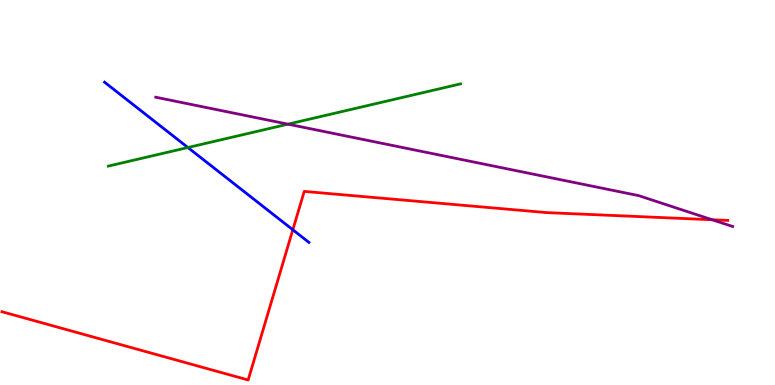[{'lines': ['blue', 'red'], 'intersections': [{'x': 3.78, 'y': 4.03}]}, {'lines': ['green', 'red'], 'intersections': []}, {'lines': ['purple', 'red'], 'intersections': [{'x': 9.19, 'y': 4.29}]}, {'lines': ['blue', 'green'], 'intersections': [{'x': 2.42, 'y': 6.17}]}, {'lines': ['blue', 'purple'], 'intersections': []}, {'lines': ['green', 'purple'], 'intersections': [{'x': 3.72, 'y': 6.77}]}]